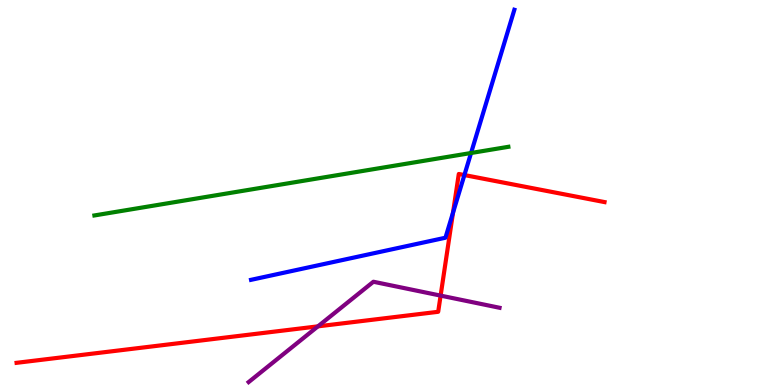[{'lines': ['blue', 'red'], 'intersections': [{'x': 5.85, 'y': 4.47}, {'x': 5.99, 'y': 5.45}]}, {'lines': ['green', 'red'], 'intersections': []}, {'lines': ['purple', 'red'], 'intersections': [{'x': 4.1, 'y': 1.52}, {'x': 5.69, 'y': 2.32}]}, {'lines': ['blue', 'green'], 'intersections': [{'x': 6.08, 'y': 6.03}]}, {'lines': ['blue', 'purple'], 'intersections': []}, {'lines': ['green', 'purple'], 'intersections': []}]